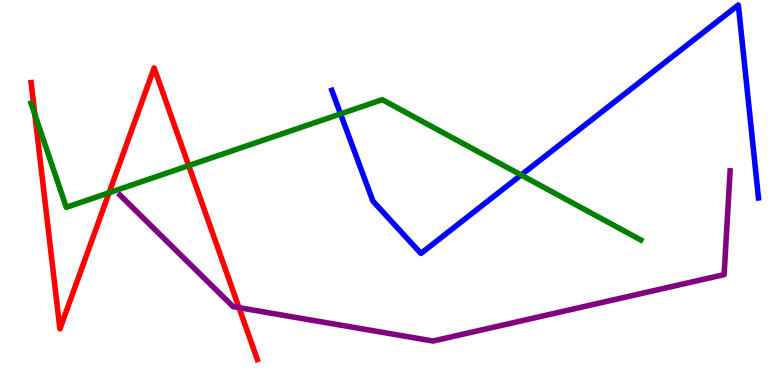[{'lines': ['blue', 'red'], 'intersections': []}, {'lines': ['green', 'red'], 'intersections': [{'x': 0.45, 'y': 7.03}, {'x': 1.41, 'y': 4.99}, {'x': 2.43, 'y': 5.7}]}, {'lines': ['purple', 'red'], 'intersections': [{'x': 3.08, 'y': 2.01}]}, {'lines': ['blue', 'green'], 'intersections': [{'x': 4.39, 'y': 7.04}, {'x': 6.72, 'y': 5.45}]}, {'lines': ['blue', 'purple'], 'intersections': []}, {'lines': ['green', 'purple'], 'intersections': []}]